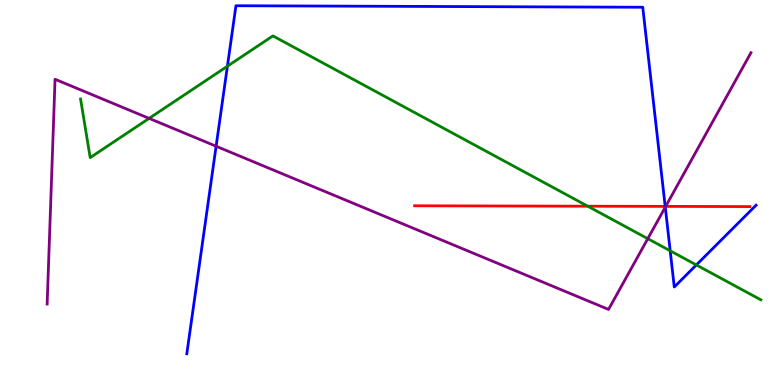[{'lines': ['blue', 'red'], 'intersections': [{'x': 8.58, 'y': 4.64}]}, {'lines': ['green', 'red'], 'intersections': [{'x': 7.58, 'y': 4.64}]}, {'lines': ['purple', 'red'], 'intersections': [{'x': 8.59, 'y': 4.64}]}, {'lines': ['blue', 'green'], 'intersections': [{'x': 2.93, 'y': 8.28}, {'x': 8.65, 'y': 3.49}, {'x': 8.99, 'y': 3.12}]}, {'lines': ['blue', 'purple'], 'intersections': [{'x': 2.79, 'y': 6.2}, {'x': 8.58, 'y': 4.62}]}, {'lines': ['green', 'purple'], 'intersections': [{'x': 1.92, 'y': 6.93}, {'x': 8.36, 'y': 3.8}]}]